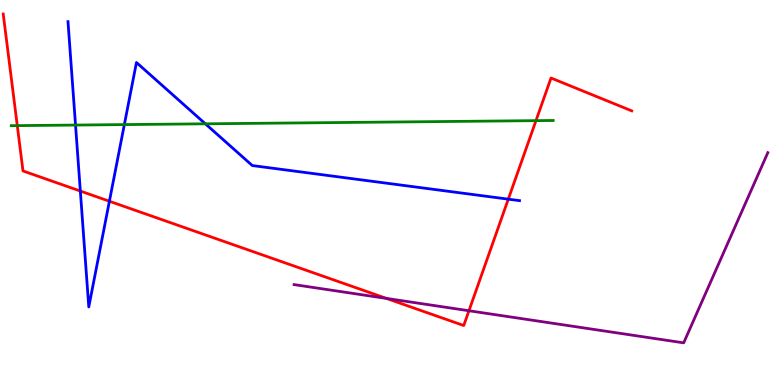[{'lines': ['blue', 'red'], 'intersections': [{'x': 1.04, 'y': 5.04}, {'x': 1.41, 'y': 4.77}, {'x': 6.56, 'y': 4.83}]}, {'lines': ['green', 'red'], 'intersections': [{'x': 0.223, 'y': 6.74}, {'x': 6.92, 'y': 6.87}]}, {'lines': ['purple', 'red'], 'intersections': [{'x': 4.99, 'y': 2.25}, {'x': 6.05, 'y': 1.93}]}, {'lines': ['blue', 'green'], 'intersections': [{'x': 0.975, 'y': 6.75}, {'x': 1.6, 'y': 6.76}, {'x': 2.65, 'y': 6.78}]}, {'lines': ['blue', 'purple'], 'intersections': []}, {'lines': ['green', 'purple'], 'intersections': []}]